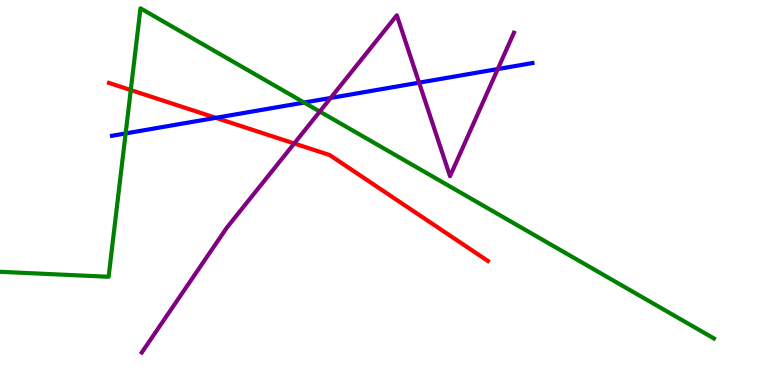[{'lines': ['blue', 'red'], 'intersections': [{'x': 2.78, 'y': 6.94}]}, {'lines': ['green', 'red'], 'intersections': [{'x': 1.69, 'y': 7.66}]}, {'lines': ['purple', 'red'], 'intersections': [{'x': 3.8, 'y': 6.27}]}, {'lines': ['blue', 'green'], 'intersections': [{'x': 1.62, 'y': 6.53}, {'x': 3.92, 'y': 7.34}]}, {'lines': ['blue', 'purple'], 'intersections': [{'x': 4.27, 'y': 7.46}, {'x': 5.41, 'y': 7.85}, {'x': 6.42, 'y': 8.21}]}, {'lines': ['green', 'purple'], 'intersections': [{'x': 4.13, 'y': 7.1}]}]